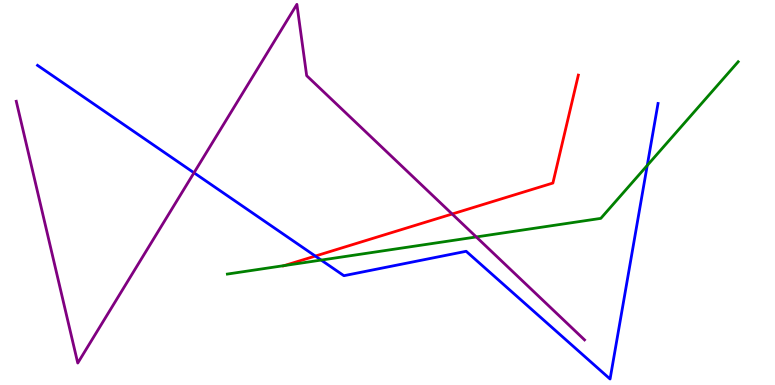[{'lines': ['blue', 'red'], 'intersections': [{'x': 4.07, 'y': 3.35}]}, {'lines': ['green', 'red'], 'intersections': [{'x': 3.67, 'y': 3.1}]}, {'lines': ['purple', 'red'], 'intersections': [{'x': 5.83, 'y': 4.44}]}, {'lines': ['blue', 'green'], 'intersections': [{'x': 4.14, 'y': 3.24}, {'x': 8.35, 'y': 5.7}]}, {'lines': ['blue', 'purple'], 'intersections': [{'x': 2.5, 'y': 5.51}]}, {'lines': ['green', 'purple'], 'intersections': [{'x': 6.15, 'y': 3.85}]}]